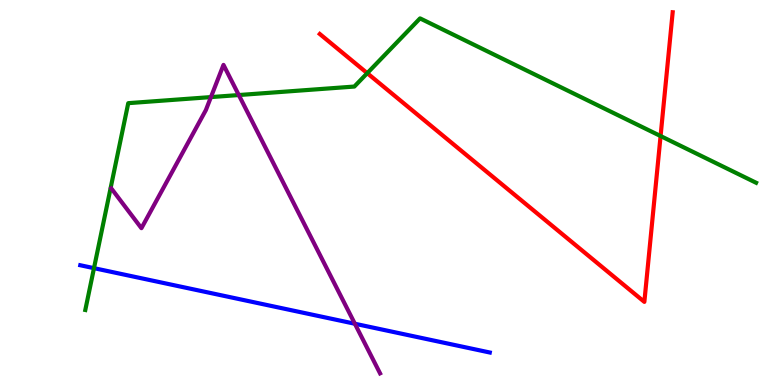[{'lines': ['blue', 'red'], 'intersections': []}, {'lines': ['green', 'red'], 'intersections': [{'x': 4.74, 'y': 8.1}, {'x': 8.52, 'y': 6.47}]}, {'lines': ['purple', 'red'], 'intersections': []}, {'lines': ['blue', 'green'], 'intersections': [{'x': 1.21, 'y': 3.03}]}, {'lines': ['blue', 'purple'], 'intersections': [{'x': 4.58, 'y': 1.59}]}, {'lines': ['green', 'purple'], 'intersections': [{'x': 2.72, 'y': 7.48}, {'x': 3.08, 'y': 7.53}]}]